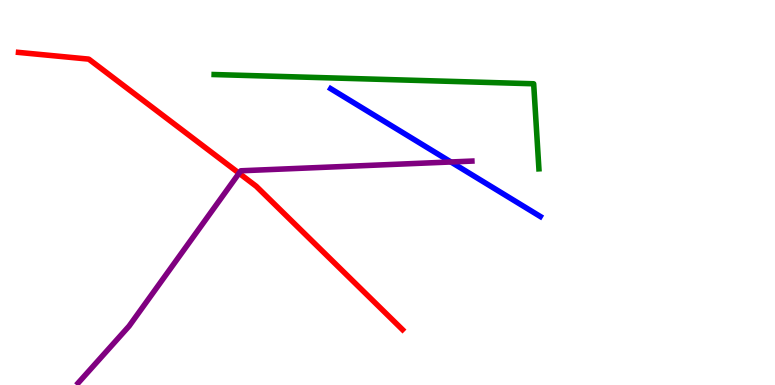[{'lines': ['blue', 'red'], 'intersections': []}, {'lines': ['green', 'red'], 'intersections': []}, {'lines': ['purple', 'red'], 'intersections': [{'x': 3.08, 'y': 5.5}]}, {'lines': ['blue', 'green'], 'intersections': []}, {'lines': ['blue', 'purple'], 'intersections': [{'x': 5.82, 'y': 5.79}]}, {'lines': ['green', 'purple'], 'intersections': []}]